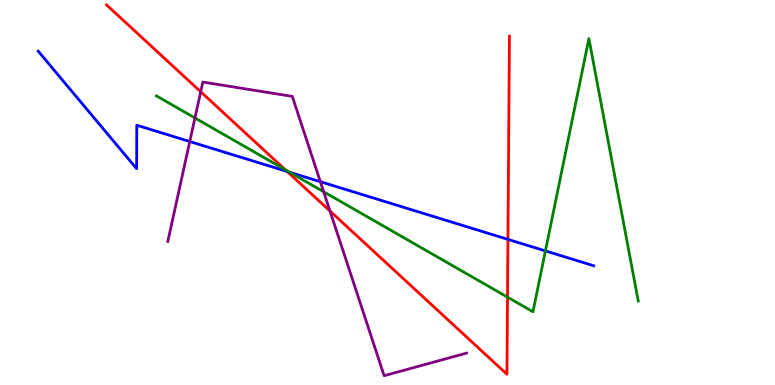[{'lines': ['blue', 'red'], 'intersections': [{'x': 3.7, 'y': 5.55}, {'x': 6.55, 'y': 3.78}]}, {'lines': ['green', 'red'], 'intersections': [{'x': 3.68, 'y': 5.59}, {'x': 6.55, 'y': 2.28}]}, {'lines': ['purple', 'red'], 'intersections': [{'x': 2.59, 'y': 7.62}, {'x': 4.26, 'y': 4.52}]}, {'lines': ['blue', 'green'], 'intersections': [{'x': 3.74, 'y': 5.53}, {'x': 7.04, 'y': 3.48}]}, {'lines': ['blue', 'purple'], 'intersections': [{'x': 2.45, 'y': 6.32}, {'x': 4.13, 'y': 5.28}]}, {'lines': ['green', 'purple'], 'intersections': [{'x': 2.52, 'y': 6.94}, {'x': 4.18, 'y': 5.02}]}]